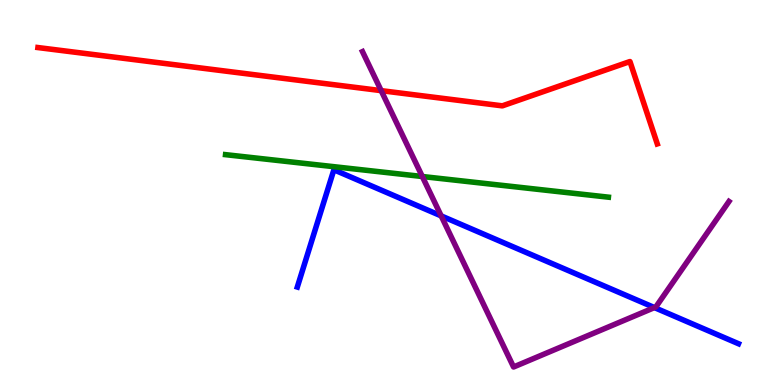[{'lines': ['blue', 'red'], 'intersections': []}, {'lines': ['green', 'red'], 'intersections': []}, {'lines': ['purple', 'red'], 'intersections': [{'x': 4.92, 'y': 7.65}]}, {'lines': ['blue', 'green'], 'intersections': []}, {'lines': ['blue', 'purple'], 'intersections': [{'x': 5.69, 'y': 4.39}, {'x': 8.44, 'y': 2.01}]}, {'lines': ['green', 'purple'], 'intersections': [{'x': 5.45, 'y': 5.42}]}]